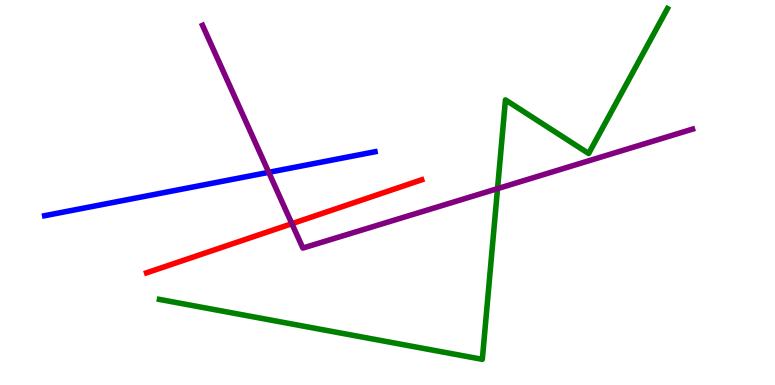[{'lines': ['blue', 'red'], 'intersections': []}, {'lines': ['green', 'red'], 'intersections': []}, {'lines': ['purple', 'red'], 'intersections': [{'x': 3.77, 'y': 4.19}]}, {'lines': ['blue', 'green'], 'intersections': []}, {'lines': ['blue', 'purple'], 'intersections': [{'x': 3.47, 'y': 5.52}]}, {'lines': ['green', 'purple'], 'intersections': [{'x': 6.42, 'y': 5.1}]}]